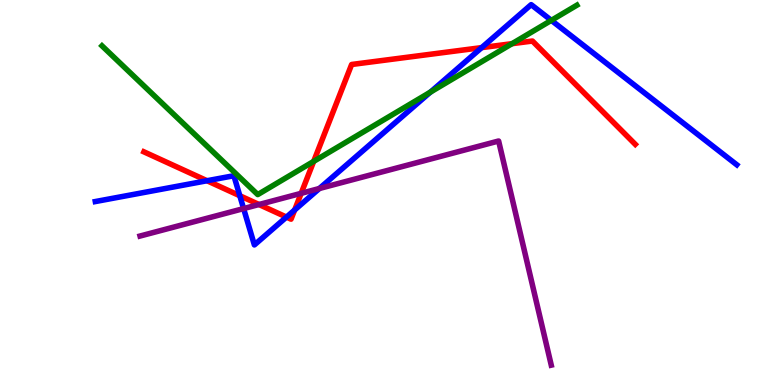[{'lines': ['blue', 'red'], 'intersections': [{'x': 2.67, 'y': 5.31}, {'x': 3.09, 'y': 4.92}, {'x': 3.7, 'y': 4.36}, {'x': 3.8, 'y': 4.55}, {'x': 6.22, 'y': 8.76}]}, {'lines': ['green', 'red'], 'intersections': [{'x': 4.05, 'y': 5.81}, {'x': 6.61, 'y': 8.87}]}, {'lines': ['purple', 'red'], 'intersections': [{'x': 3.34, 'y': 4.69}, {'x': 3.89, 'y': 4.98}]}, {'lines': ['blue', 'green'], 'intersections': [{'x': 5.55, 'y': 7.61}, {'x': 7.11, 'y': 9.47}]}, {'lines': ['blue', 'purple'], 'intersections': [{'x': 3.14, 'y': 4.58}, {'x': 4.12, 'y': 5.1}]}, {'lines': ['green', 'purple'], 'intersections': []}]